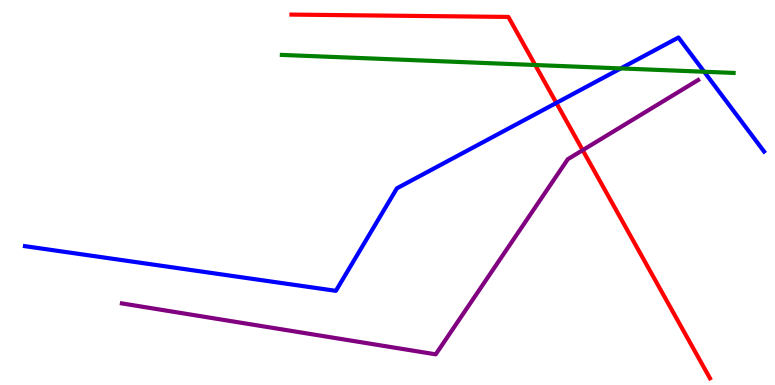[{'lines': ['blue', 'red'], 'intersections': [{'x': 7.18, 'y': 7.33}]}, {'lines': ['green', 'red'], 'intersections': [{'x': 6.91, 'y': 8.31}]}, {'lines': ['purple', 'red'], 'intersections': [{'x': 7.52, 'y': 6.1}]}, {'lines': ['blue', 'green'], 'intersections': [{'x': 8.01, 'y': 8.22}, {'x': 9.09, 'y': 8.14}]}, {'lines': ['blue', 'purple'], 'intersections': []}, {'lines': ['green', 'purple'], 'intersections': []}]